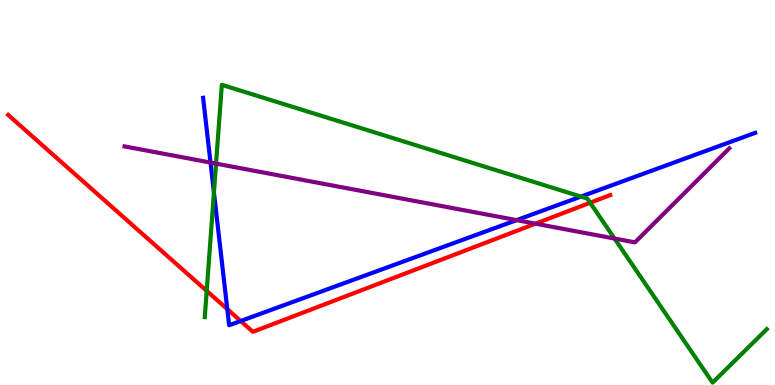[{'lines': ['blue', 'red'], 'intersections': [{'x': 2.93, 'y': 1.97}, {'x': 3.11, 'y': 1.66}]}, {'lines': ['green', 'red'], 'intersections': [{'x': 2.67, 'y': 2.44}, {'x': 7.62, 'y': 4.73}]}, {'lines': ['purple', 'red'], 'intersections': [{'x': 6.91, 'y': 4.19}]}, {'lines': ['blue', 'green'], 'intersections': [{'x': 2.76, 'y': 5.0}, {'x': 7.5, 'y': 4.89}]}, {'lines': ['blue', 'purple'], 'intersections': [{'x': 2.72, 'y': 5.78}, {'x': 6.67, 'y': 4.28}]}, {'lines': ['green', 'purple'], 'intersections': [{'x': 2.79, 'y': 5.75}, {'x': 7.93, 'y': 3.8}]}]